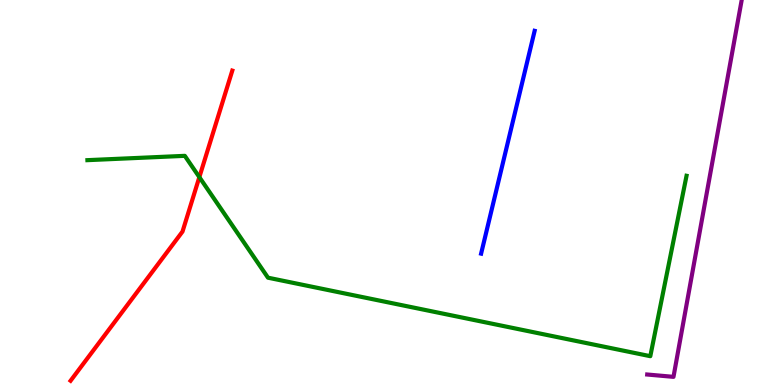[{'lines': ['blue', 'red'], 'intersections': []}, {'lines': ['green', 'red'], 'intersections': [{'x': 2.57, 'y': 5.4}]}, {'lines': ['purple', 'red'], 'intersections': []}, {'lines': ['blue', 'green'], 'intersections': []}, {'lines': ['blue', 'purple'], 'intersections': []}, {'lines': ['green', 'purple'], 'intersections': []}]